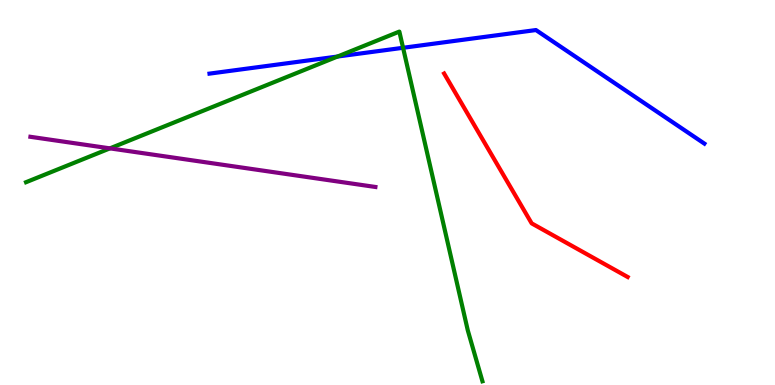[{'lines': ['blue', 'red'], 'intersections': []}, {'lines': ['green', 'red'], 'intersections': []}, {'lines': ['purple', 'red'], 'intersections': []}, {'lines': ['blue', 'green'], 'intersections': [{'x': 4.36, 'y': 8.53}, {'x': 5.2, 'y': 8.76}]}, {'lines': ['blue', 'purple'], 'intersections': []}, {'lines': ['green', 'purple'], 'intersections': [{'x': 1.42, 'y': 6.15}]}]